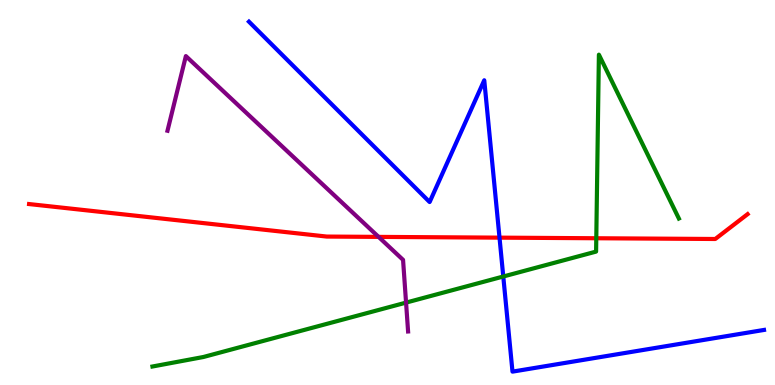[{'lines': ['blue', 'red'], 'intersections': [{'x': 6.45, 'y': 3.83}]}, {'lines': ['green', 'red'], 'intersections': [{'x': 7.69, 'y': 3.81}]}, {'lines': ['purple', 'red'], 'intersections': [{'x': 4.88, 'y': 3.85}]}, {'lines': ['blue', 'green'], 'intersections': [{'x': 6.49, 'y': 2.82}]}, {'lines': ['blue', 'purple'], 'intersections': []}, {'lines': ['green', 'purple'], 'intersections': [{'x': 5.24, 'y': 2.14}]}]